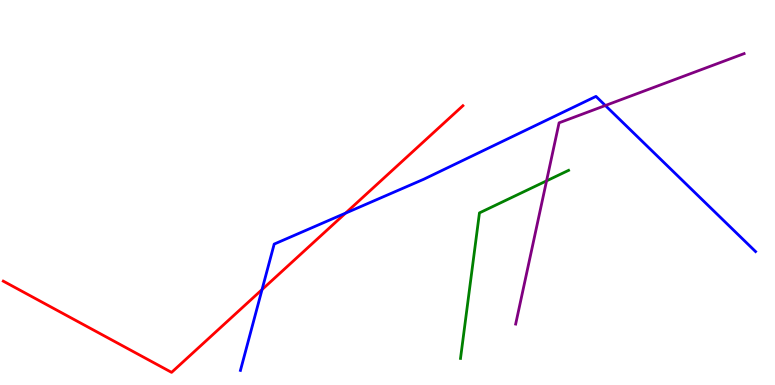[{'lines': ['blue', 'red'], 'intersections': [{'x': 3.38, 'y': 2.48}, {'x': 4.46, 'y': 4.46}]}, {'lines': ['green', 'red'], 'intersections': []}, {'lines': ['purple', 'red'], 'intersections': []}, {'lines': ['blue', 'green'], 'intersections': []}, {'lines': ['blue', 'purple'], 'intersections': [{'x': 7.81, 'y': 7.26}]}, {'lines': ['green', 'purple'], 'intersections': [{'x': 7.05, 'y': 5.3}]}]